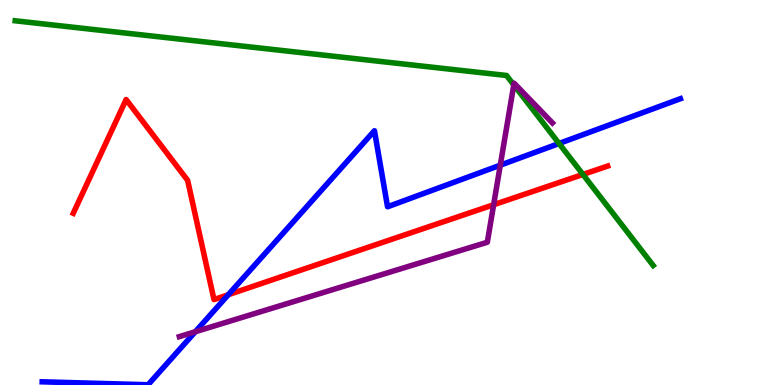[{'lines': ['blue', 'red'], 'intersections': [{'x': 2.95, 'y': 2.34}]}, {'lines': ['green', 'red'], 'intersections': [{'x': 7.52, 'y': 5.47}]}, {'lines': ['purple', 'red'], 'intersections': [{'x': 6.37, 'y': 4.68}]}, {'lines': ['blue', 'green'], 'intersections': [{'x': 7.21, 'y': 6.27}]}, {'lines': ['blue', 'purple'], 'intersections': [{'x': 2.52, 'y': 1.38}, {'x': 6.46, 'y': 5.71}]}, {'lines': ['green', 'purple'], 'intersections': [{'x': 6.63, 'y': 7.8}]}]